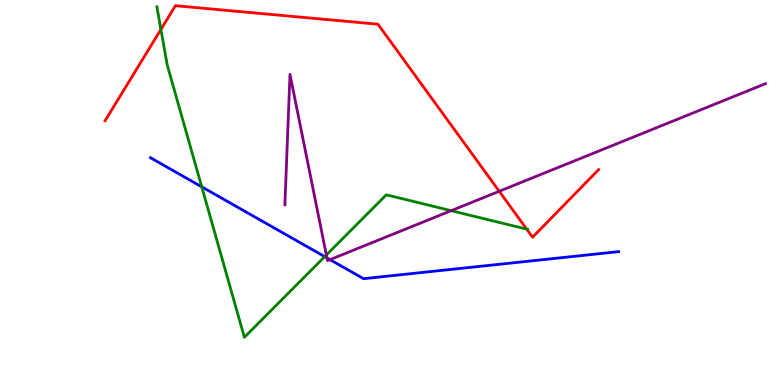[{'lines': ['blue', 'red'], 'intersections': []}, {'lines': ['green', 'red'], 'intersections': [{'x': 2.08, 'y': 9.24}, {'x': 6.8, 'y': 4.05}]}, {'lines': ['purple', 'red'], 'intersections': [{'x': 6.44, 'y': 5.03}]}, {'lines': ['blue', 'green'], 'intersections': [{'x': 2.6, 'y': 5.15}, {'x': 4.19, 'y': 3.33}]}, {'lines': ['blue', 'purple'], 'intersections': [{'x': 4.22, 'y': 3.3}, {'x': 4.26, 'y': 3.26}]}, {'lines': ['green', 'purple'], 'intersections': [{'x': 4.21, 'y': 3.38}, {'x': 5.82, 'y': 4.53}]}]